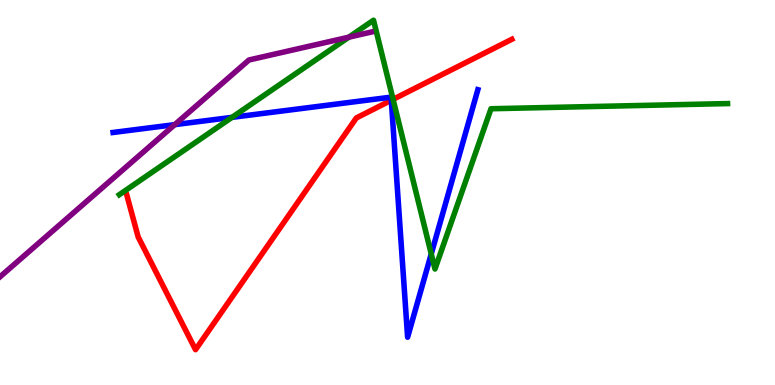[{'lines': ['blue', 'red'], 'intersections': [{'x': 5.05, 'y': 7.4}]}, {'lines': ['green', 'red'], 'intersections': [{'x': 5.07, 'y': 7.42}]}, {'lines': ['purple', 'red'], 'intersections': []}, {'lines': ['blue', 'green'], 'intersections': [{'x': 2.99, 'y': 6.95}, {'x': 5.56, 'y': 3.4}]}, {'lines': ['blue', 'purple'], 'intersections': [{'x': 2.25, 'y': 6.76}]}, {'lines': ['green', 'purple'], 'intersections': [{'x': 4.5, 'y': 9.03}]}]